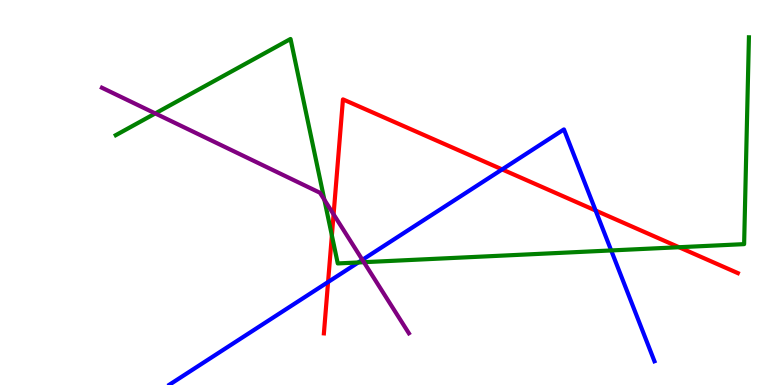[{'lines': ['blue', 'red'], 'intersections': [{'x': 4.23, 'y': 2.67}, {'x': 6.48, 'y': 5.6}, {'x': 7.69, 'y': 4.53}]}, {'lines': ['green', 'red'], 'intersections': [{'x': 4.28, 'y': 3.88}, {'x': 8.76, 'y': 3.58}]}, {'lines': ['purple', 'red'], 'intersections': [{'x': 4.3, 'y': 4.43}]}, {'lines': ['blue', 'green'], 'intersections': [{'x': 4.62, 'y': 3.18}, {'x': 7.89, 'y': 3.49}]}, {'lines': ['blue', 'purple'], 'intersections': [{'x': 4.68, 'y': 3.25}]}, {'lines': ['green', 'purple'], 'intersections': [{'x': 2.0, 'y': 7.05}, {'x': 4.19, 'y': 4.81}, {'x': 4.7, 'y': 3.19}]}]